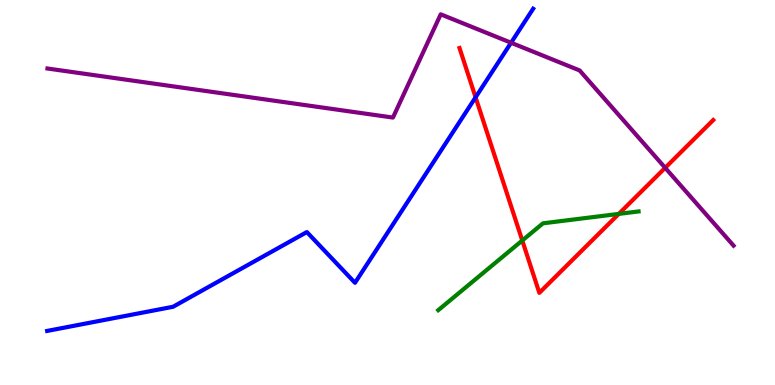[{'lines': ['blue', 'red'], 'intersections': [{'x': 6.14, 'y': 7.47}]}, {'lines': ['green', 'red'], 'intersections': [{'x': 6.74, 'y': 3.75}, {'x': 7.98, 'y': 4.44}]}, {'lines': ['purple', 'red'], 'intersections': [{'x': 8.58, 'y': 5.64}]}, {'lines': ['blue', 'green'], 'intersections': []}, {'lines': ['blue', 'purple'], 'intersections': [{'x': 6.59, 'y': 8.89}]}, {'lines': ['green', 'purple'], 'intersections': []}]